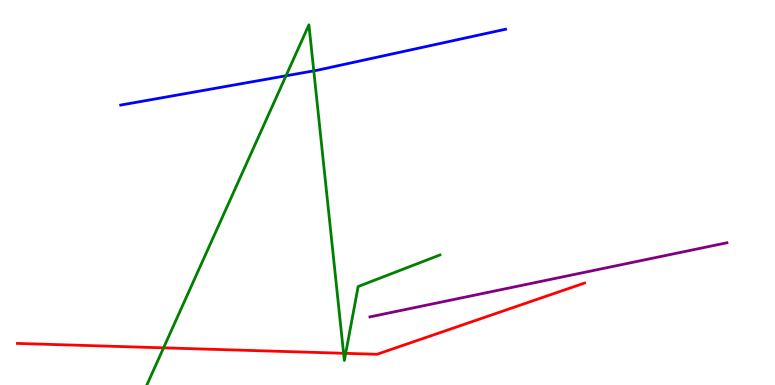[{'lines': ['blue', 'red'], 'intersections': []}, {'lines': ['green', 'red'], 'intersections': [{'x': 2.11, 'y': 0.965}, {'x': 4.43, 'y': 0.824}, {'x': 4.46, 'y': 0.822}]}, {'lines': ['purple', 'red'], 'intersections': []}, {'lines': ['blue', 'green'], 'intersections': [{'x': 3.69, 'y': 8.03}, {'x': 4.05, 'y': 8.16}]}, {'lines': ['blue', 'purple'], 'intersections': []}, {'lines': ['green', 'purple'], 'intersections': []}]